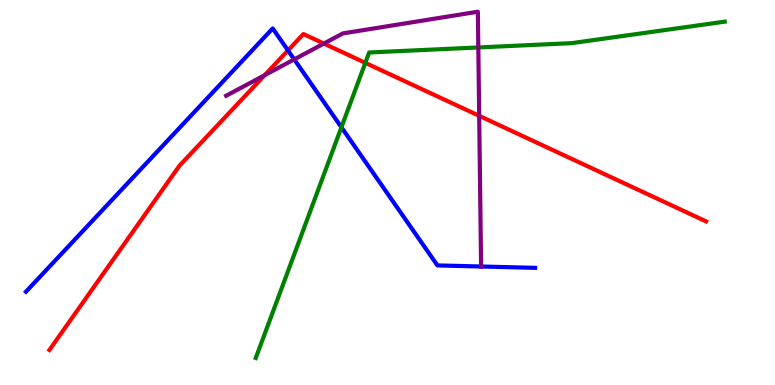[{'lines': ['blue', 'red'], 'intersections': [{'x': 3.72, 'y': 8.69}]}, {'lines': ['green', 'red'], 'intersections': [{'x': 4.71, 'y': 8.37}]}, {'lines': ['purple', 'red'], 'intersections': [{'x': 3.42, 'y': 8.05}, {'x': 4.18, 'y': 8.87}, {'x': 6.18, 'y': 6.99}]}, {'lines': ['blue', 'green'], 'intersections': [{'x': 4.41, 'y': 6.69}]}, {'lines': ['blue', 'purple'], 'intersections': [{'x': 3.8, 'y': 8.46}, {'x': 6.21, 'y': 3.08}]}, {'lines': ['green', 'purple'], 'intersections': [{'x': 6.17, 'y': 8.77}]}]